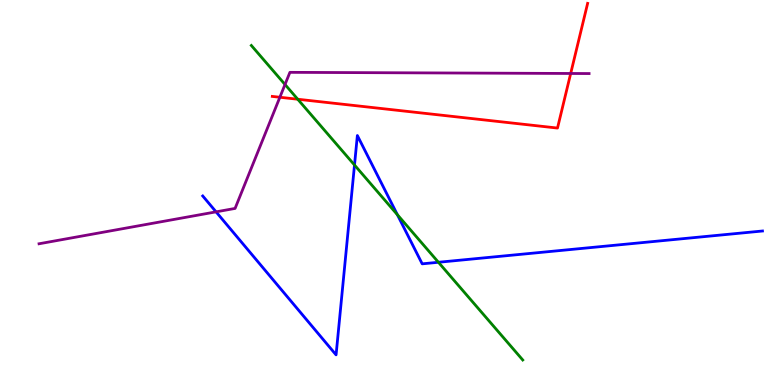[{'lines': ['blue', 'red'], 'intersections': []}, {'lines': ['green', 'red'], 'intersections': [{'x': 3.84, 'y': 7.42}]}, {'lines': ['purple', 'red'], 'intersections': [{'x': 3.61, 'y': 7.47}, {'x': 7.36, 'y': 8.09}]}, {'lines': ['blue', 'green'], 'intersections': [{'x': 4.57, 'y': 5.71}, {'x': 5.13, 'y': 4.42}, {'x': 5.66, 'y': 3.19}]}, {'lines': ['blue', 'purple'], 'intersections': [{'x': 2.79, 'y': 4.5}]}, {'lines': ['green', 'purple'], 'intersections': [{'x': 3.68, 'y': 7.81}]}]